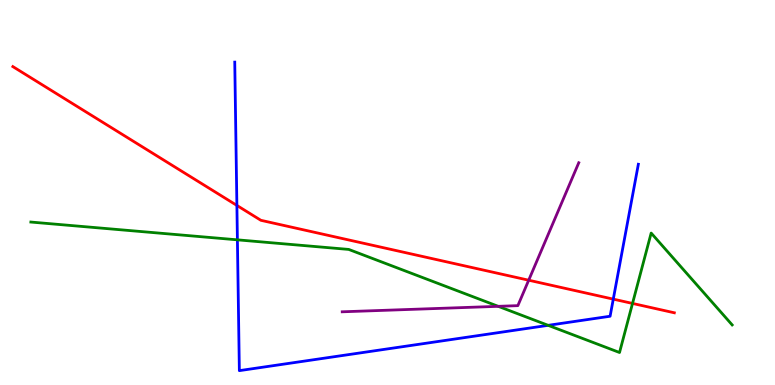[{'lines': ['blue', 'red'], 'intersections': [{'x': 3.06, 'y': 4.66}, {'x': 7.91, 'y': 2.23}]}, {'lines': ['green', 'red'], 'intersections': [{'x': 8.16, 'y': 2.12}]}, {'lines': ['purple', 'red'], 'intersections': [{'x': 6.82, 'y': 2.72}]}, {'lines': ['blue', 'green'], 'intersections': [{'x': 3.06, 'y': 3.77}, {'x': 7.07, 'y': 1.55}]}, {'lines': ['blue', 'purple'], 'intersections': []}, {'lines': ['green', 'purple'], 'intersections': [{'x': 6.43, 'y': 2.04}]}]